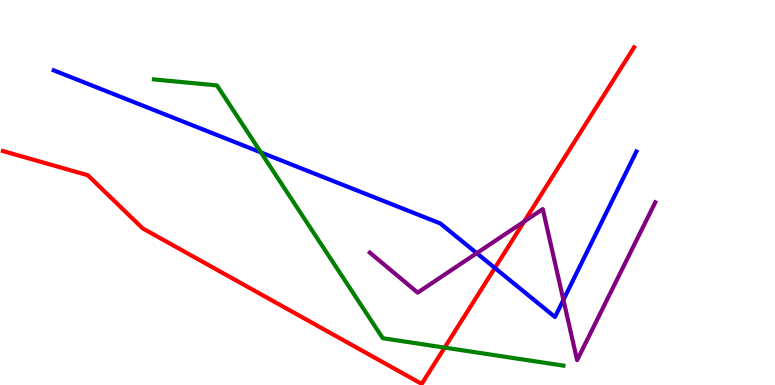[{'lines': ['blue', 'red'], 'intersections': [{'x': 6.39, 'y': 3.04}]}, {'lines': ['green', 'red'], 'intersections': [{'x': 5.74, 'y': 0.971}]}, {'lines': ['purple', 'red'], 'intersections': [{'x': 6.76, 'y': 4.25}]}, {'lines': ['blue', 'green'], 'intersections': [{'x': 3.37, 'y': 6.04}]}, {'lines': ['blue', 'purple'], 'intersections': [{'x': 6.15, 'y': 3.42}, {'x': 7.27, 'y': 2.21}]}, {'lines': ['green', 'purple'], 'intersections': []}]